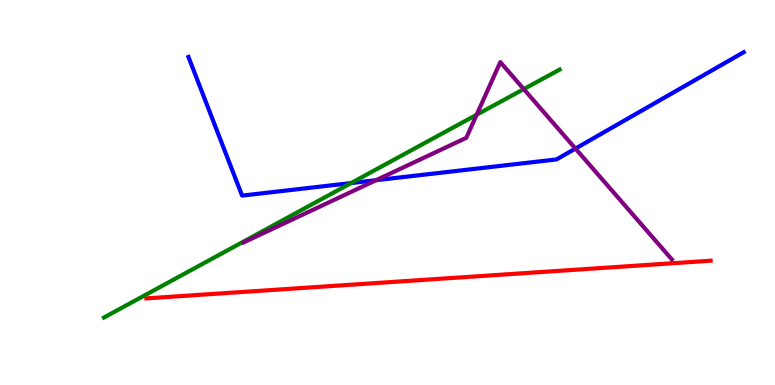[{'lines': ['blue', 'red'], 'intersections': []}, {'lines': ['green', 'red'], 'intersections': []}, {'lines': ['purple', 'red'], 'intersections': []}, {'lines': ['blue', 'green'], 'intersections': [{'x': 4.53, 'y': 5.24}]}, {'lines': ['blue', 'purple'], 'intersections': [{'x': 4.85, 'y': 5.32}, {'x': 7.43, 'y': 6.14}]}, {'lines': ['green', 'purple'], 'intersections': [{'x': 6.15, 'y': 7.02}, {'x': 6.76, 'y': 7.69}]}]